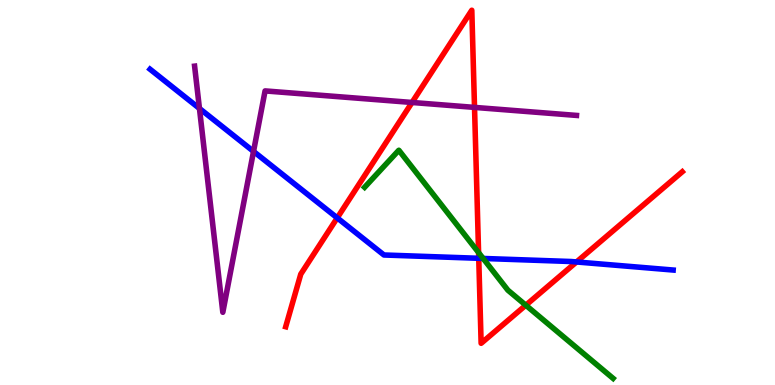[{'lines': ['blue', 'red'], 'intersections': [{'x': 4.35, 'y': 4.34}, {'x': 6.18, 'y': 3.29}, {'x': 7.44, 'y': 3.2}]}, {'lines': ['green', 'red'], 'intersections': [{'x': 6.18, 'y': 3.44}, {'x': 6.78, 'y': 2.07}]}, {'lines': ['purple', 'red'], 'intersections': [{'x': 5.32, 'y': 7.34}, {'x': 6.12, 'y': 7.21}]}, {'lines': ['blue', 'green'], 'intersections': [{'x': 6.23, 'y': 3.29}]}, {'lines': ['blue', 'purple'], 'intersections': [{'x': 2.57, 'y': 7.18}, {'x': 3.27, 'y': 6.07}]}, {'lines': ['green', 'purple'], 'intersections': []}]